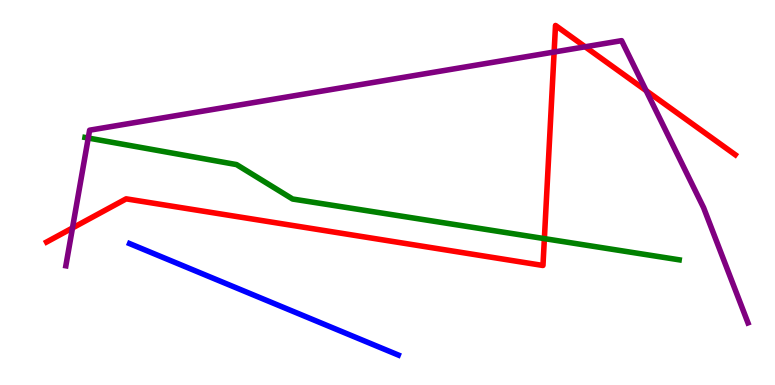[{'lines': ['blue', 'red'], 'intersections': []}, {'lines': ['green', 'red'], 'intersections': [{'x': 7.02, 'y': 3.8}]}, {'lines': ['purple', 'red'], 'intersections': [{'x': 0.935, 'y': 4.08}, {'x': 7.15, 'y': 8.65}, {'x': 7.55, 'y': 8.78}, {'x': 8.34, 'y': 7.65}]}, {'lines': ['blue', 'green'], 'intersections': []}, {'lines': ['blue', 'purple'], 'intersections': []}, {'lines': ['green', 'purple'], 'intersections': [{'x': 1.14, 'y': 6.41}]}]